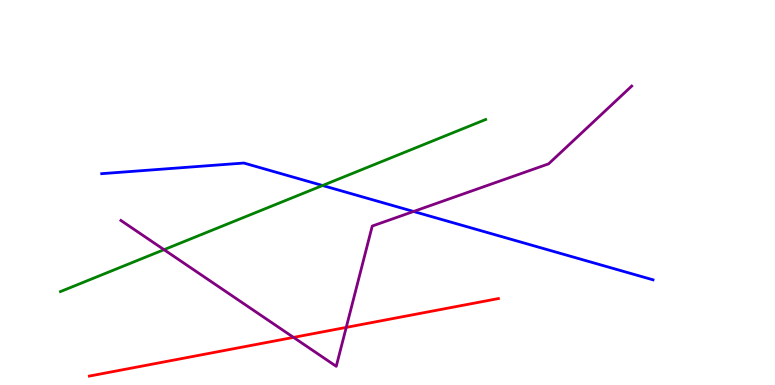[{'lines': ['blue', 'red'], 'intersections': []}, {'lines': ['green', 'red'], 'intersections': []}, {'lines': ['purple', 'red'], 'intersections': [{'x': 3.79, 'y': 1.24}, {'x': 4.47, 'y': 1.5}]}, {'lines': ['blue', 'green'], 'intersections': [{'x': 4.16, 'y': 5.18}]}, {'lines': ['blue', 'purple'], 'intersections': [{'x': 5.34, 'y': 4.51}]}, {'lines': ['green', 'purple'], 'intersections': [{'x': 2.12, 'y': 3.52}]}]